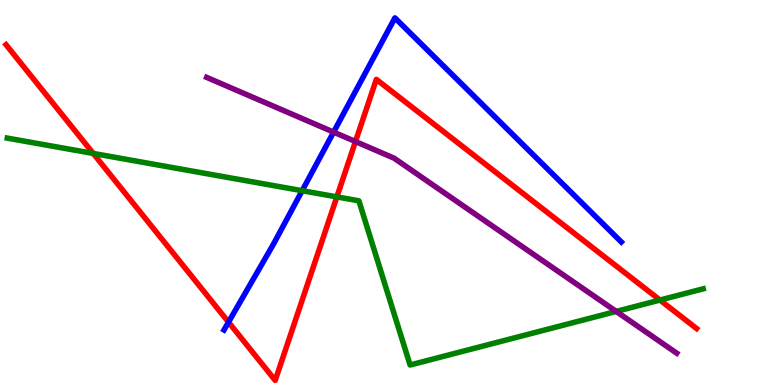[{'lines': ['blue', 'red'], 'intersections': [{'x': 2.95, 'y': 1.63}]}, {'lines': ['green', 'red'], 'intersections': [{'x': 1.2, 'y': 6.01}, {'x': 4.35, 'y': 4.89}, {'x': 8.52, 'y': 2.21}]}, {'lines': ['purple', 'red'], 'intersections': [{'x': 4.59, 'y': 6.32}]}, {'lines': ['blue', 'green'], 'intersections': [{'x': 3.9, 'y': 5.05}]}, {'lines': ['blue', 'purple'], 'intersections': [{'x': 4.3, 'y': 6.57}]}, {'lines': ['green', 'purple'], 'intersections': [{'x': 7.95, 'y': 1.91}]}]